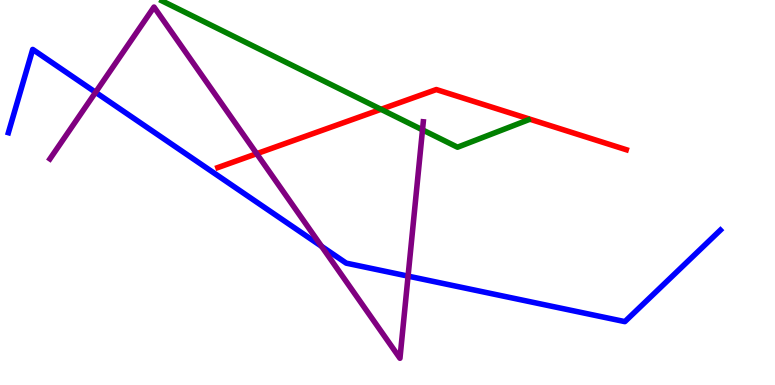[{'lines': ['blue', 'red'], 'intersections': []}, {'lines': ['green', 'red'], 'intersections': [{'x': 4.92, 'y': 7.16}]}, {'lines': ['purple', 'red'], 'intersections': [{'x': 3.31, 'y': 6.01}]}, {'lines': ['blue', 'green'], 'intersections': []}, {'lines': ['blue', 'purple'], 'intersections': [{'x': 1.23, 'y': 7.6}, {'x': 4.15, 'y': 3.6}, {'x': 5.27, 'y': 2.83}]}, {'lines': ['green', 'purple'], 'intersections': [{'x': 5.45, 'y': 6.63}]}]